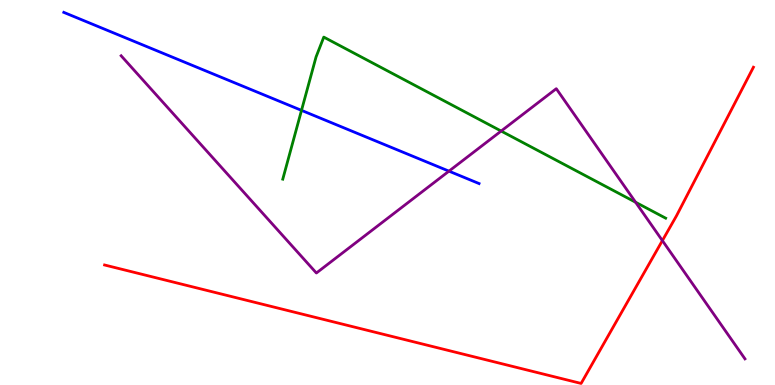[{'lines': ['blue', 'red'], 'intersections': []}, {'lines': ['green', 'red'], 'intersections': []}, {'lines': ['purple', 'red'], 'intersections': [{'x': 8.55, 'y': 3.75}]}, {'lines': ['blue', 'green'], 'intersections': [{'x': 3.89, 'y': 7.13}]}, {'lines': ['blue', 'purple'], 'intersections': [{'x': 5.79, 'y': 5.55}]}, {'lines': ['green', 'purple'], 'intersections': [{'x': 6.47, 'y': 6.6}, {'x': 8.2, 'y': 4.75}]}]